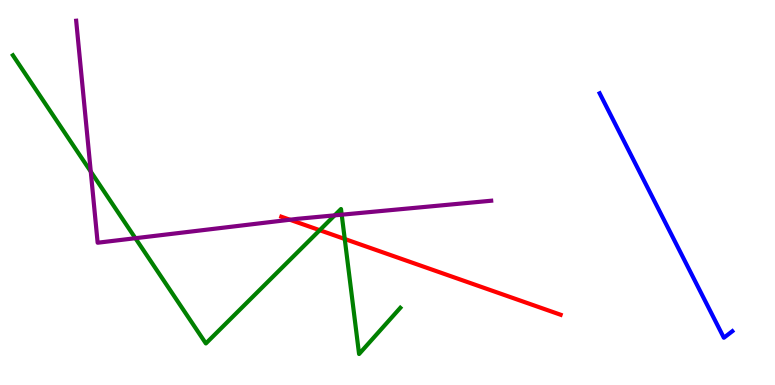[{'lines': ['blue', 'red'], 'intersections': []}, {'lines': ['green', 'red'], 'intersections': [{'x': 4.13, 'y': 4.02}, {'x': 4.45, 'y': 3.79}]}, {'lines': ['purple', 'red'], 'intersections': [{'x': 3.74, 'y': 4.29}]}, {'lines': ['blue', 'green'], 'intersections': []}, {'lines': ['blue', 'purple'], 'intersections': []}, {'lines': ['green', 'purple'], 'intersections': [{'x': 1.17, 'y': 5.54}, {'x': 1.75, 'y': 3.81}, {'x': 4.32, 'y': 4.41}, {'x': 4.41, 'y': 4.42}]}]